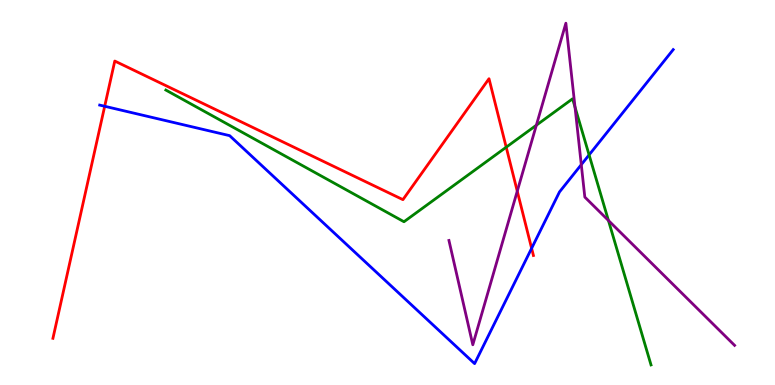[{'lines': ['blue', 'red'], 'intersections': [{'x': 1.35, 'y': 7.24}, {'x': 6.86, 'y': 3.55}]}, {'lines': ['green', 'red'], 'intersections': [{'x': 6.53, 'y': 6.18}]}, {'lines': ['purple', 'red'], 'intersections': [{'x': 6.67, 'y': 5.03}]}, {'lines': ['blue', 'green'], 'intersections': [{'x': 7.6, 'y': 5.98}]}, {'lines': ['blue', 'purple'], 'intersections': [{'x': 7.5, 'y': 5.72}]}, {'lines': ['green', 'purple'], 'intersections': [{'x': 6.92, 'y': 6.75}, {'x': 7.42, 'y': 7.22}, {'x': 7.85, 'y': 4.27}]}]